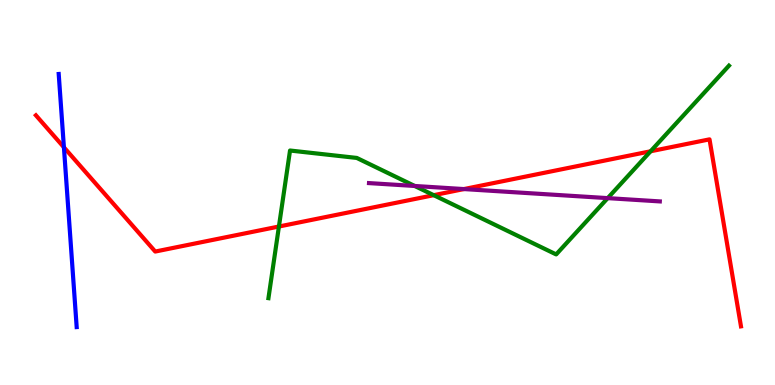[{'lines': ['blue', 'red'], 'intersections': [{'x': 0.825, 'y': 6.17}]}, {'lines': ['green', 'red'], 'intersections': [{'x': 3.6, 'y': 4.12}, {'x': 5.6, 'y': 4.93}, {'x': 8.39, 'y': 6.07}]}, {'lines': ['purple', 'red'], 'intersections': [{'x': 5.99, 'y': 5.09}]}, {'lines': ['blue', 'green'], 'intersections': []}, {'lines': ['blue', 'purple'], 'intersections': []}, {'lines': ['green', 'purple'], 'intersections': [{'x': 5.35, 'y': 5.17}, {'x': 7.84, 'y': 4.85}]}]